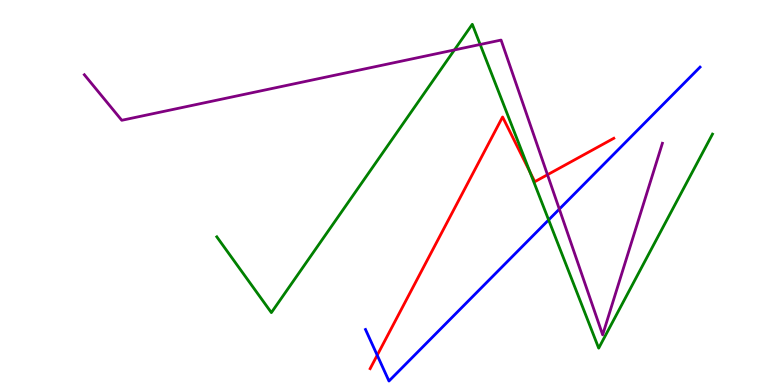[{'lines': ['blue', 'red'], 'intersections': [{'x': 4.87, 'y': 0.774}]}, {'lines': ['green', 'red'], 'intersections': [{'x': 6.84, 'y': 5.54}]}, {'lines': ['purple', 'red'], 'intersections': [{'x': 7.06, 'y': 5.46}]}, {'lines': ['blue', 'green'], 'intersections': [{'x': 7.08, 'y': 4.29}]}, {'lines': ['blue', 'purple'], 'intersections': [{'x': 7.22, 'y': 4.57}]}, {'lines': ['green', 'purple'], 'intersections': [{'x': 5.86, 'y': 8.7}, {'x': 6.2, 'y': 8.84}]}]